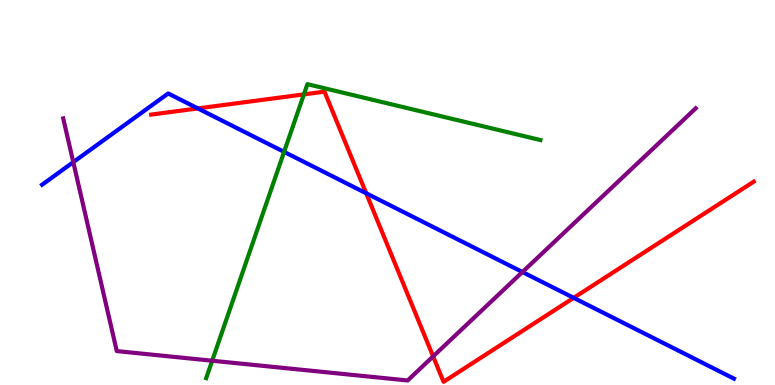[{'lines': ['blue', 'red'], 'intersections': [{'x': 2.55, 'y': 7.18}, {'x': 4.72, 'y': 4.98}, {'x': 7.4, 'y': 2.26}]}, {'lines': ['green', 'red'], 'intersections': [{'x': 3.92, 'y': 7.55}]}, {'lines': ['purple', 'red'], 'intersections': [{'x': 5.59, 'y': 0.743}]}, {'lines': ['blue', 'green'], 'intersections': [{'x': 3.67, 'y': 6.06}]}, {'lines': ['blue', 'purple'], 'intersections': [{'x': 0.946, 'y': 5.79}, {'x': 6.74, 'y': 2.93}]}, {'lines': ['green', 'purple'], 'intersections': [{'x': 2.74, 'y': 0.63}]}]